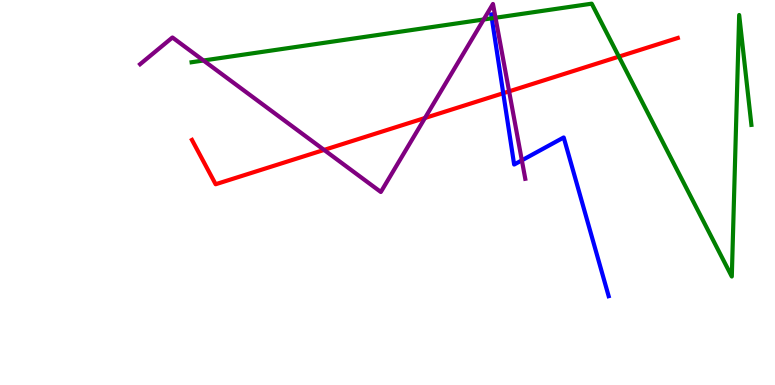[{'lines': ['blue', 'red'], 'intersections': [{'x': 6.49, 'y': 7.58}]}, {'lines': ['green', 'red'], 'intersections': [{'x': 7.99, 'y': 8.53}]}, {'lines': ['purple', 'red'], 'intersections': [{'x': 4.18, 'y': 6.11}, {'x': 5.48, 'y': 6.94}, {'x': 6.57, 'y': 7.63}]}, {'lines': ['blue', 'green'], 'intersections': [{'x': 6.35, 'y': 9.52}]}, {'lines': ['blue', 'purple'], 'intersections': [{'x': 6.73, 'y': 5.84}]}, {'lines': ['green', 'purple'], 'intersections': [{'x': 2.63, 'y': 8.43}, {'x': 6.24, 'y': 9.49}, {'x': 6.39, 'y': 9.54}]}]